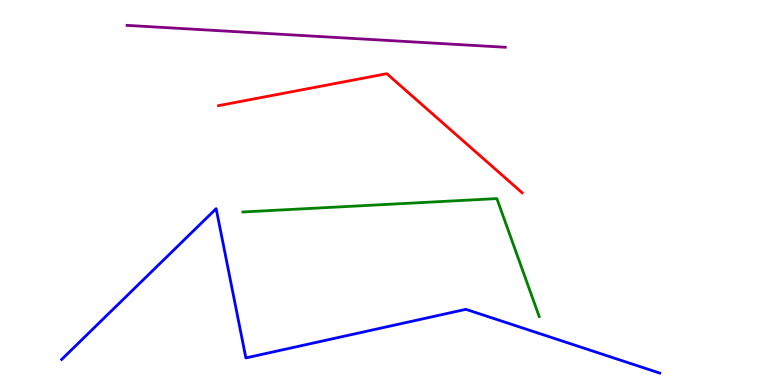[{'lines': ['blue', 'red'], 'intersections': []}, {'lines': ['green', 'red'], 'intersections': []}, {'lines': ['purple', 'red'], 'intersections': []}, {'lines': ['blue', 'green'], 'intersections': []}, {'lines': ['blue', 'purple'], 'intersections': []}, {'lines': ['green', 'purple'], 'intersections': []}]